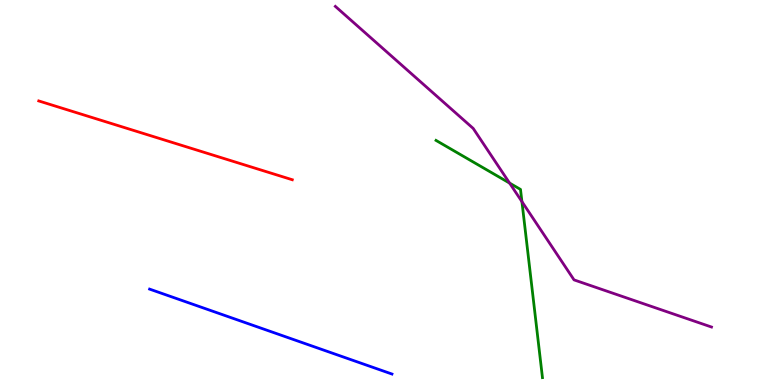[{'lines': ['blue', 'red'], 'intersections': []}, {'lines': ['green', 'red'], 'intersections': []}, {'lines': ['purple', 'red'], 'intersections': []}, {'lines': ['blue', 'green'], 'intersections': []}, {'lines': ['blue', 'purple'], 'intersections': []}, {'lines': ['green', 'purple'], 'intersections': [{'x': 6.58, 'y': 5.24}, {'x': 6.73, 'y': 4.76}]}]